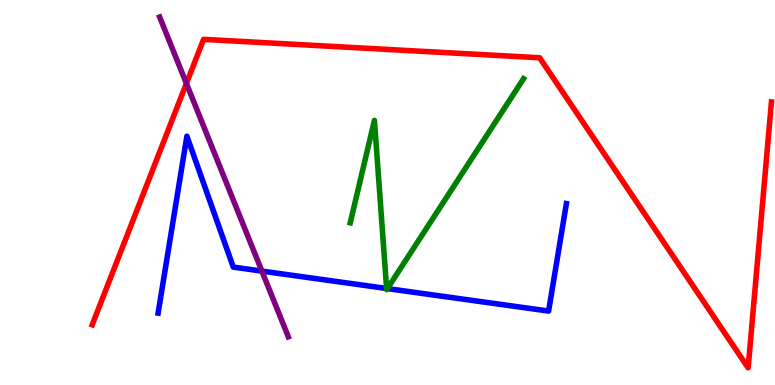[{'lines': ['blue', 'red'], 'intersections': []}, {'lines': ['green', 'red'], 'intersections': []}, {'lines': ['purple', 'red'], 'intersections': [{'x': 2.41, 'y': 7.83}]}, {'lines': ['blue', 'green'], 'intersections': [{'x': 4.99, 'y': 2.51}, {'x': 5.0, 'y': 2.5}]}, {'lines': ['blue', 'purple'], 'intersections': [{'x': 3.38, 'y': 2.96}]}, {'lines': ['green', 'purple'], 'intersections': []}]